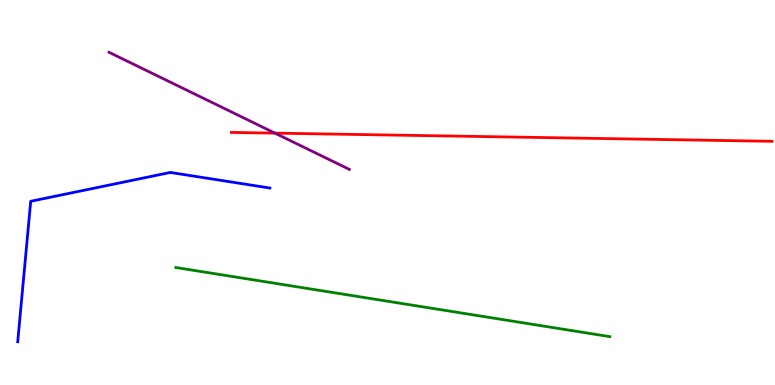[{'lines': ['blue', 'red'], 'intersections': []}, {'lines': ['green', 'red'], 'intersections': []}, {'lines': ['purple', 'red'], 'intersections': [{'x': 3.55, 'y': 6.54}]}, {'lines': ['blue', 'green'], 'intersections': []}, {'lines': ['blue', 'purple'], 'intersections': []}, {'lines': ['green', 'purple'], 'intersections': []}]